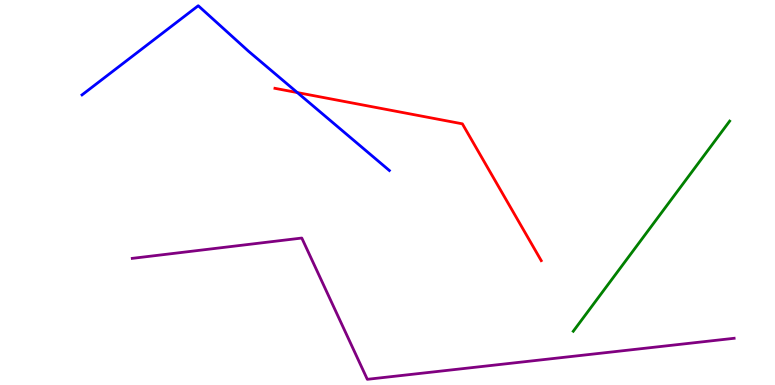[{'lines': ['blue', 'red'], 'intersections': [{'x': 3.84, 'y': 7.6}]}, {'lines': ['green', 'red'], 'intersections': []}, {'lines': ['purple', 'red'], 'intersections': []}, {'lines': ['blue', 'green'], 'intersections': []}, {'lines': ['blue', 'purple'], 'intersections': []}, {'lines': ['green', 'purple'], 'intersections': []}]